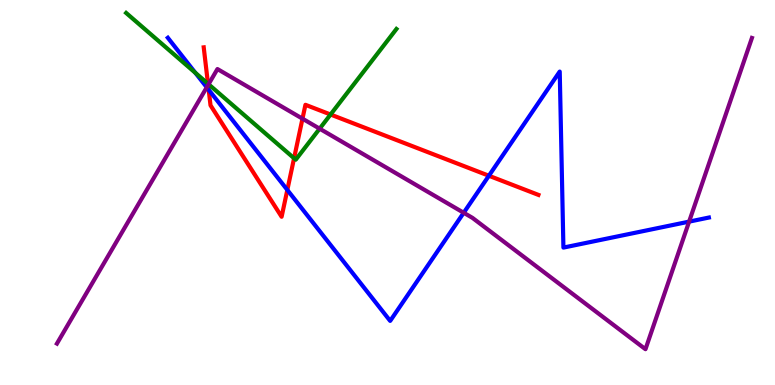[{'lines': ['blue', 'red'], 'intersections': [{'x': 2.69, 'y': 7.67}, {'x': 3.71, 'y': 5.07}, {'x': 6.31, 'y': 5.44}]}, {'lines': ['green', 'red'], 'intersections': [{'x': 2.68, 'y': 7.82}, {'x': 3.79, 'y': 5.89}, {'x': 4.27, 'y': 7.03}]}, {'lines': ['purple', 'red'], 'intersections': [{'x': 2.69, 'y': 7.79}, {'x': 3.9, 'y': 6.92}]}, {'lines': ['blue', 'green'], 'intersections': [{'x': 2.52, 'y': 8.11}]}, {'lines': ['blue', 'purple'], 'intersections': [{'x': 2.67, 'y': 7.73}, {'x': 5.98, 'y': 4.47}, {'x': 8.89, 'y': 4.24}]}, {'lines': ['green', 'purple'], 'intersections': [{'x': 2.69, 'y': 7.81}, {'x': 4.12, 'y': 6.66}]}]